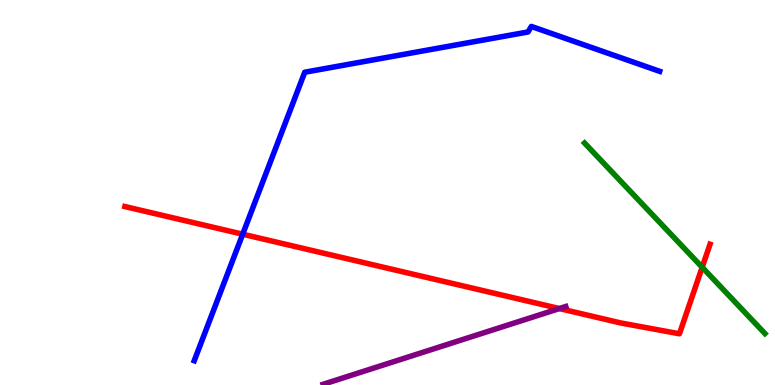[{'lines': ['blue', 'red'], 'intersections': [{'x': 3.13, 'y': 3.92}]}, {'lines': ['green', 'red'], 'intersections': [{'x': 9.06, 'y': 3.06}]}, {'lines': ['purple', 'red'], 'intersections': [{'x': 7.22, 'y': 1.99}]}, {'lines': ['blue', 'green'], 'intersections': []}, {'lines': ['blue', 'purple'], 'intersections': []}, {'lines': ['green', 'purple'], 'intersections': []}]